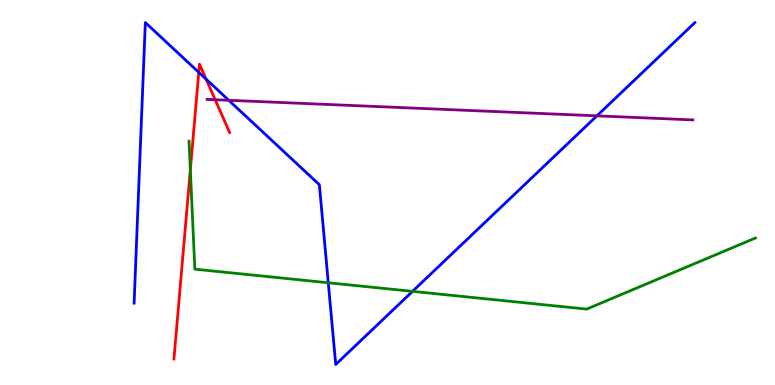[{'lines': ['blue', 'red'], 'intersections': [{'x': 2.56, 'y': 8.12}, {'x': 2.66, 'y': 7.94}]}, {'lines': ['green', 'red'], 'intersections': [{'x': 2.46, 'y': 5.59}]}, {'lines': ['purple', 'red'], 'intersections': [{'x': 2.78, 'y': 7.41}]}, {'lines': ['blue', 'green'], 'intersections': [{'x': 4.24, 'y': 2.66}, {'x': 5.32, 'y': 2.43}]}, {'lines': ['blue', 'purple'], 'intersections': [{'x': 2.95, 'y': 7.4}, {'x': 7.7, 'y': 6.99}]}, {'lines': ['green', 'purple'], 'intersections': []}]